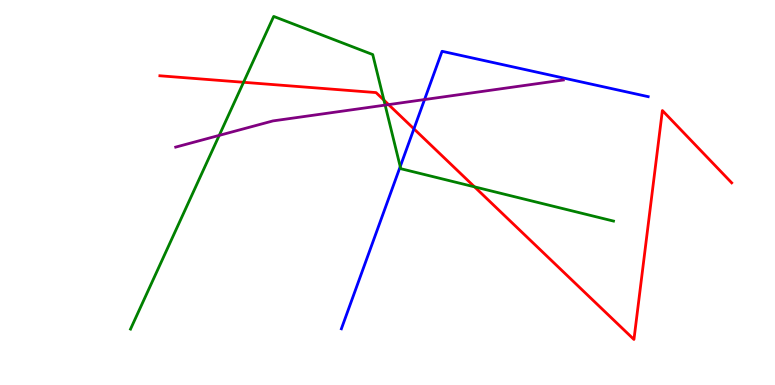[{'lines': ['blue', 'red'], 'intersections': [{'x': 5.34, 'y': 6.65}]}, {'lines': ['green', 'red'], 'intersections': [{'x': 3.14, 'y': 7.86}, {'x': 4.95, 'y': 7.4}, {'x': 6.12, 'y': 5.15}]}, {'lines': ['purple', 'red'], 'intersections': [{'x': 5.01, 'y': 7.28}]}, {'lines': ['blue', 'green'], 'intersections': [{'x': 5.16, 'y': 5.67}]}, {'lines': ['blue', 'purple'], 'intersections': [{'x': 5.48, 'y': 7.41}]}, {'lines': ['green', 'purple'], 'intersections': [{'x': 2.83, 'y': 6.48}, {'x': 4.97, 'y': 7.27}]}]